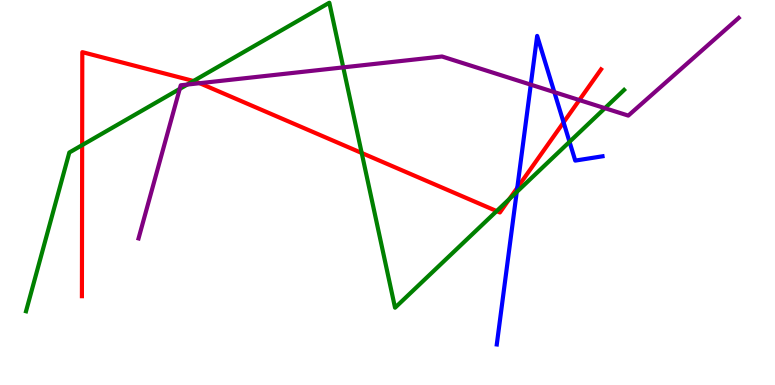[{'lines': ['blue', 'red'], 'intersections': [{'x': 6.67, 'y': 5.12}, {'x': 7.27, 'y': 6.82}]}, {'lines': ['green', 'red'], 'intersections': [{'x': 1.06, 'y': 6.23}, {'x': 2.5, 'y': 7.9}, {'x': 4.67, 'y': 6.03}, {'x': 6.41, 'y': 4.52}, {'x': 6.57, 'y': 4.83}]}, {'lines': ['purple', 'red'], 'intersections': [{'x': 2.58, 'y': 7.84}, {'x': 7.48, 'y': 7.4}]}, {'lines': ['blue', 'green'], 'intersections': [{'x': 6.67, 'y': 5.01}, {'x': 7.35, 'y': 6.32}]}, {'lines': ['blue', 'purple'], 'intersections': [{'x': 6.85, 'y': 7.8}, {'x': 7.15, 'y': 7.61}]}, {'lines': ['green', 'purple'], 'intersections': [{'x': 2.32, 'y': 7.69}, {'x': 2.42, 'y': 7.8}, {'x': 4.43, 'y': 8.25}, {'x': 7.81, 'y': 7.19}]}]